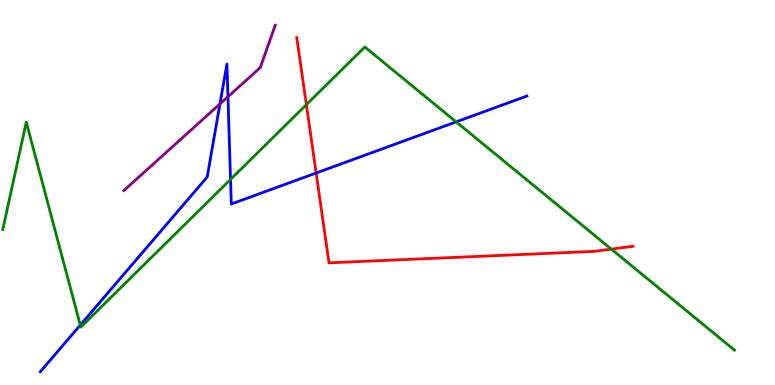[{'lines': ['blue', 'red'], 'intersections': [{'x': 4.08, 'y': 5.51}]}, {'lines': ['green', 'red'], 'intersections': [{'x': 3.95, 'y': 7.28}, {'x': 7.89, 'y': 3.53}]}, {'lines': ['purple', 'red'], 'intersections': []}, {'lines': ['blue', 'green'], 'intersections': [{'x': 1.04, 'y': 1.56}, {'x': 2.97, 'y': 5.34}, {'x': 5.89, 'y': 6.83}]}, {'lines': ['blue', 'purple'], 'intersections': [{'x': 2.84, 'y': 7.3}, {'x': 2.94, 'y': 7.49}]}, {'lines': ['green', 'purple'], 'intersections': []}]